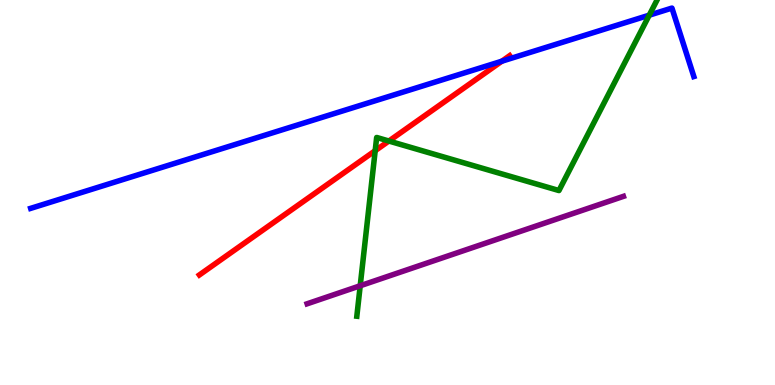[{'lines': ['blue', 'red'], 'intersections': [{'x': 6.48, 'y': 8.41}]}, {'lines': ['green', 'red'], 'intersections': [{'x': 4.84, 'y': 6.09}, {'x': 5.02, 'y': 6.34}]}, {'lines': ['purple', 'red'], 'intersections': []}, {'lines': ['blue', 'green'], 'intersections': [{'x': 8.38, 'y': 9.61}]}, {'lines': ['blue', 'purple'], 'intersections': []}, {'lines': ['green', 'purple'], 'intersections': [{'x': 4.65, 'y': 2.58}]}]